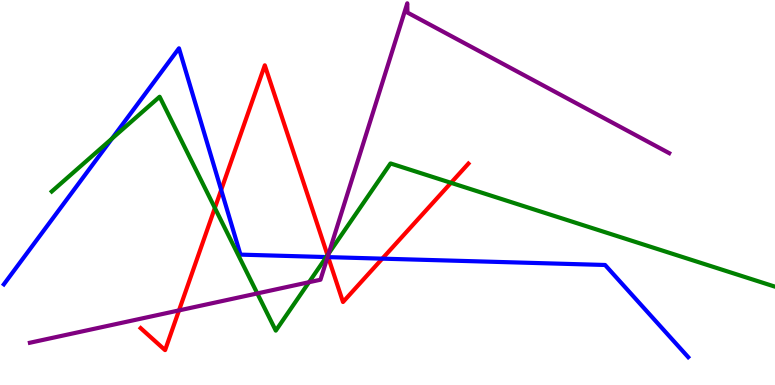[{'lines': ['blue', 'red'], 'intersections': [{'x': 2.85, 'y': 5.07}, {'x': 4.23, 'y': 3.32}, {'x': 4.93, 'y': 3.28}]}, {'lines': ['green', 'red'], 'intersections': [{'x': 2.77, 'y': 4.6}, {'x': 4.23, 'y': 3.37}, {'x': 5.82, 'y': 5.25}]}, {'lines': ['purple', 'red'], 'intersections': [{'x': 2.31, 'y': 1.94}, {'x': 4.23, 'y': 3.35}]}, {'lines': ['blue', 'green'], 'intersections': [{'x': 1.44, 'y': 6.4}, {'x': 4.21, 'y': 3.32}]}, {'lines': ['blue', 'purple'], 'intersections': [{'x': 4.23, 'y': 3.32}]}, {'lines': ['green', 'purple'], 'intersections': [{'x': 3.32, 'y': 2.38}, {'x': 3.99, 'y': 2.67}, {'x': 4.24, 'y': 3.42}]}]